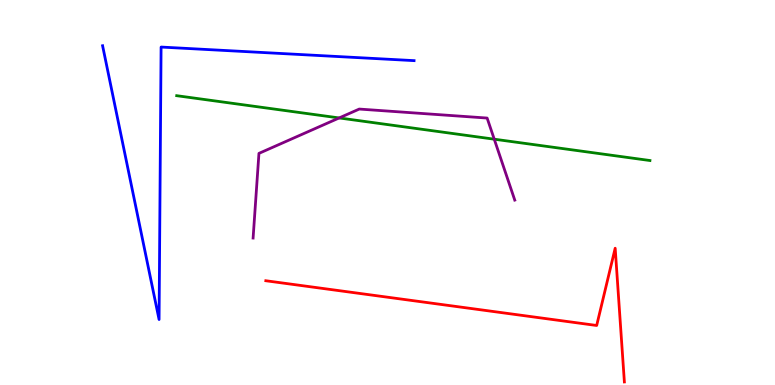[{'lines': ['blue', 'red'], 'intersections': []}, {'lines': ['green', 'red'], 'intersections': []}, {'lines': ['purple', 'red'], 'intersections': []}, {'lines': ['blue', 'green'], 'intersections': []}, {'lines': ['blue', 'purple'], 'intersections': []}, {'lines': ['green', 'purple'], 'intersections': [{'x': 4.38, 'y': 6.94}, {'x': 6.38, 'y': 6.38}]}]